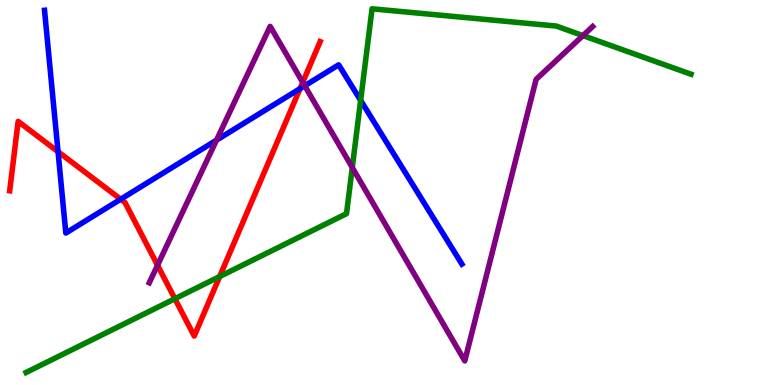[{'lines': ['blue', 'red'], 'intersections': [{'x': 0.749, 'y': 6.06}, {'x': 1.56, 'y': 4.83}, {'x': 3.87, 'y': 7.7}]}, {'lines': ['green', 'red'], 'intersections': [{'x': 2.26, 'y': 2.24}, {'x': 2.83, 'y': 2.82}]}, {'lines': ['purple', 'red'], 'intersections': [{'x': 2.03, 'y': 3.11}, {'x': 3.91, 'y': 7.86}]}, {'lines': ['blue', 'green'], 'intersections': [{'x': 4.65, 'y': 7.39}]}, {'lines': ['blue', 'purple'], 'intersections': [{'x': 2.79, 'y': 6.36}, {'x': 3.93, 'y': 7.77}]}, {'lines': ['green', 'purple'], 'intersections': [{'x': 4.55, 'y': 5.65}, {'x': 7.52, 'y': 9.08}]}]